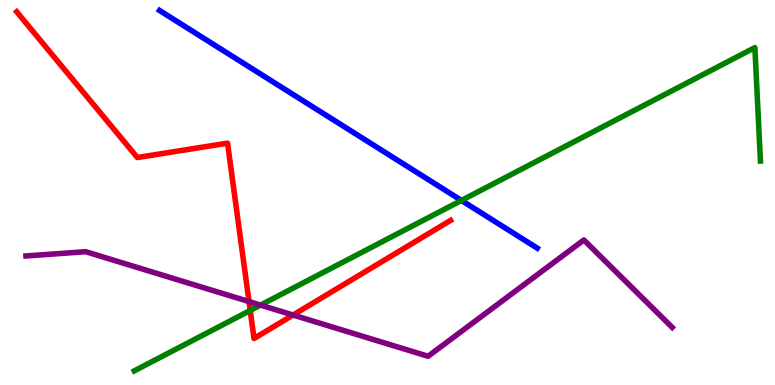[{'lines': ['blue', 'red'], 'intersections': []}, {'lines': ['green', 'red'], 'intersections': [{'x': 3.23, 'y': 1.94}]}, {'lines': ['purple', 'red'], 'intersections': [{'x': 3.21, 'y': 2.17}, {'x': 3.78, 'y': 1.82}]}, {'lines': ['blue', 'green'], 'intersections': [{'x': 5.95, 'y': 4.79}]}, {'lines': ['blue', 'purple'], 'intersections': []}, {'lines': ['green', 'purple'], 'intersections': [{'x': 3.36, 'y': 2.08}]}]